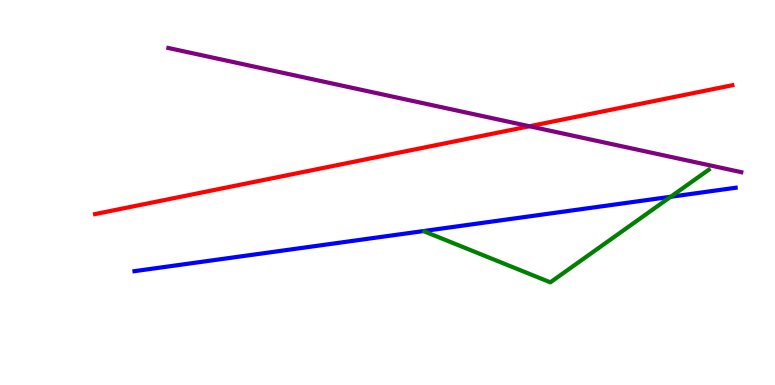[{'lines': ['blue', 'red'], 'intersections': []}, {'lines': ['green', 'red'], 'intersections': []}, {'lines': ['purple', 'red'], 'intersections': [{'x': 6.83, 'y': 6.72}]}, {'lines': ['blue', 'green'], 'intersections': [{'x': 8.65, 'y': 4.89}]}, {'lines': ['blue', 'purple'], 'intersections': []}, {'lines': ['green', 'purple'], 'intersections': []}]